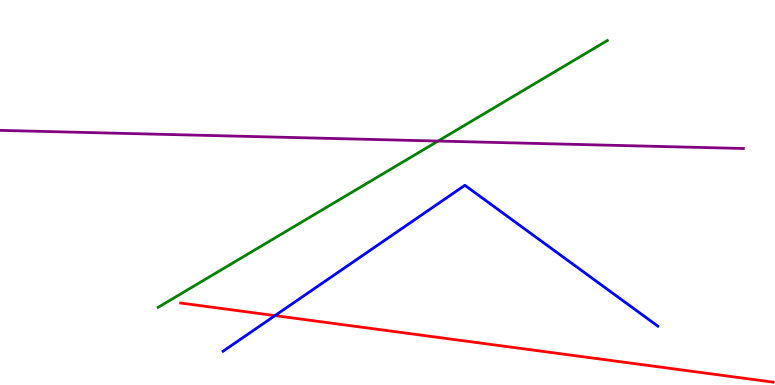[{'lines': ['blue', 'red'], 'intersections': [{'x': 3.55, 'y': 1.8}]}, {'lines': ['green', 'red'], 'intersections': []}, {'lines': ['purple', 'red'], 'intersections': []}, {'lines': ['blue', 'green'], 'intersections': []}, {'lines': ['blue', 'purple'], 'intersections': []}, {'lines': ['green', 'purple'], 'intersections': [{'x': 5.65, 'y': 6.34}]}]